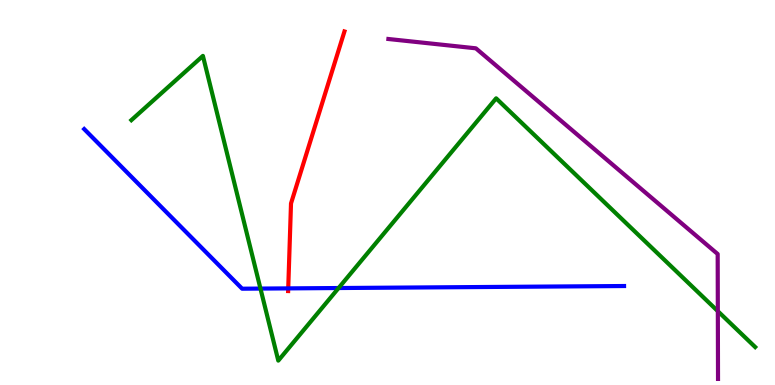[{'lines': ['blue', 'red'], 'intersections': [{'x': 3.72, 'y': 2.51}]}, {'lines': ['green', 'red'], 'intersections': []}, {'lines': ['purple', 'red'], 'intersections': []}, {'lines': ['blue', 'green'], 'intersections': [{'x': 3.36, 'y': 2.5}, {'x': 4.37, 'y': 2.52}]}, {'lines': ['blue', 'purple'], 'intersections': []}, {'lines': ['green', 'purple'], 'intersections': [{'x': 9.26, 'y': 1.92}]}]